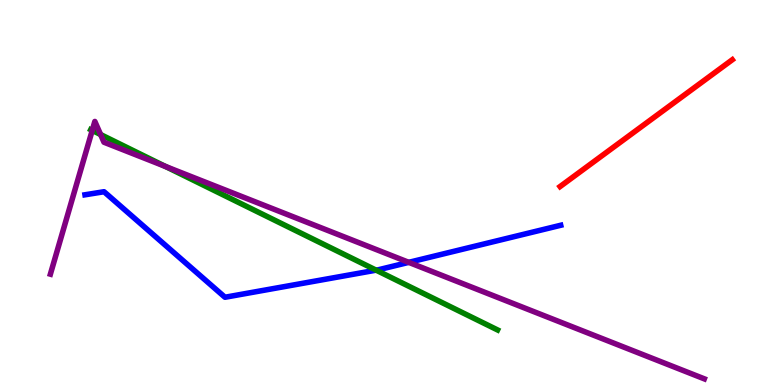[{'lines': ['blue', 'red'], 'intersections': []}, {'lines': ['green', 'red'], 'intersections': []}, {'lines': ['purple', 'red'], 'intersections': []}, {'lines': ['blue', 'green'], 'intersections': [{'x': 4.85, 'y': 2.98}]}, {'lines': ['blue', 'purple'], 'intersections': [{'x': 5.27, 'y': 3.19}]}, {'lines': ['green', 'purple'], 'intersections': [{'x': 1.19, 'y': 6.61}, {'x': 1.3, 'y': 6.51}, {'x': 2.14, 'y': 5.68}]}]